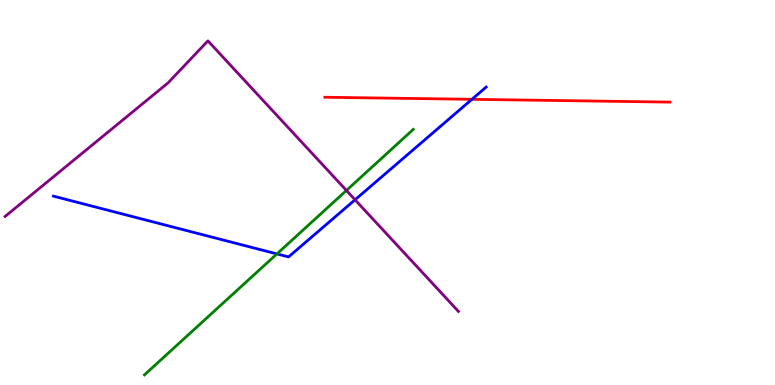[{'lines': ['blue', 'red'], 'intersections': [{'x': 6.09, 'y': 7.42}]}, {'lines': ['green', 'red'], 'intersections': []}, {'lines': ['purple', 'red'], 'intersections': []}, {'lines': ['blue', 'green'], 'intersections': [{'x': 3.57, 'y': 3.4}]}, {'lines': ['blue', 'purple'], 'intersections': [{'x': 4.58, 'y': 4.81}]}, {'lines': ['green', 'purple'], 'intersections': [{'x': 4.47, 'y': 5.05}]}]